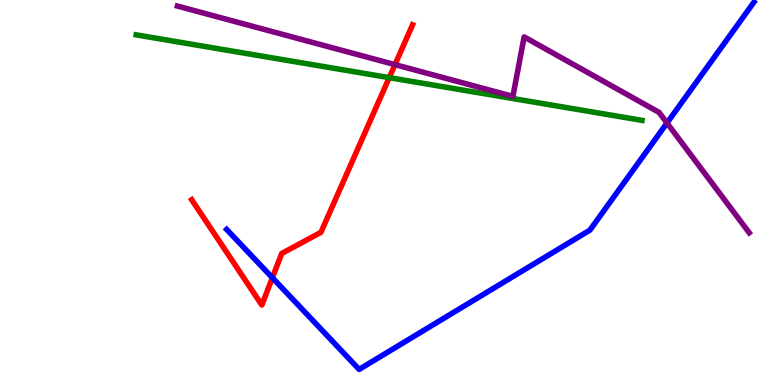[{'lines': ['blue', 'red'], 'intersections': [{'x': 3.51, 'y': 2.79}]}, {'lines': ['green', 'red'], 'intersections': [{'x': 5.02, 'y': 7.98}]}, {'lines': ['purple', 'red'], 'intersections': [{'x': 5.1, 'y': 8.32}]}, {'lines': ['blue', 'green'], 'intersections': []}, {'lines': ['blue', 'purple'], 'intersections': [{'x': 8.61, 'y': 6.81}]}, {'lines': ['green', 'purple'], 'intersections': []}]